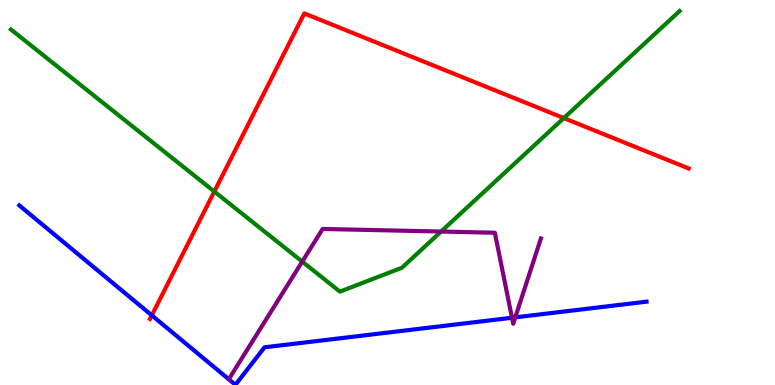[{'lines': ['blue', 'red'], 'intersections': [{'x': 1.96, 'y': 1.81}]}, {'lines': ['green', 'red'], 'intersections': [{'x': 2.77, 'y': 5.02}, {'x': 7.28, 'y': 6.93}]}, {'lines': ['purple', 'red'], 'intersections': []}, {'lines': ['blue', 'green'], 'intersections': []}, {'lines': ['blue', 'purple'], 'intersections': [{'x': 6.61, 'y': 1.75}, {'x': 6.65, 'y': 1.76}]}, {'lines': ['green', 'purple'], 'intersections': [{'x': 3.9, 'y': 3.2}, {'x': 5.69, 'y': 3.99}]}]